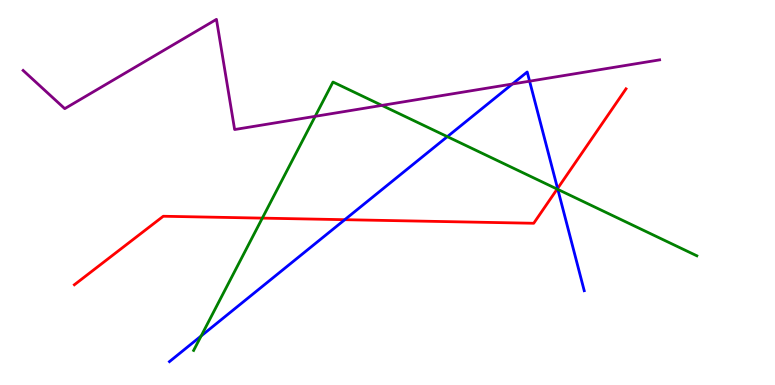[{'lines': ['blue', 'red'], 'intersections': [{'x': 4.45, 'y': 4.29}, {'x': 7.19, 'y': 5.1}]}, {'lines': ['green', 'red'], 'intersections': [{'x': 3.38, 'y': 4.33}, {'x': 7.19, 'y': 5.09}]}, {'lines': ['purple', 'red'], 'intersections': []}, {'lines': ['blue', 'green'], 'intersections': [{'x': 2.6, 'y': 1.27}, {'x': 5.77, 'y': 6.45}, {'x': 7.2, 'y': 5.08}]}, {'lines': ['blue', 'purple'], 'intersections': [{'x': 6.61, 'y': 7.82}, {'x': 6.83, 'y': 7.89}]}, {'lines': ['green', 'purple'], 'intersections': [{'x': 4.07, 'y': 6.98}, {'x': 4.93, 'y': 7.26}]}]